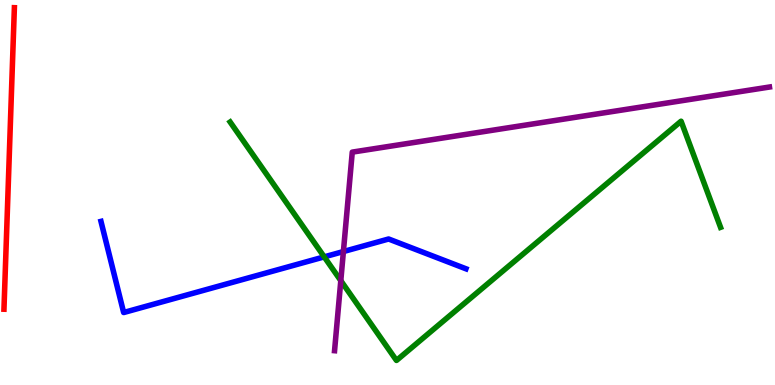[{'lines': ['blue', 'red'], 'intersections': []}, {'lines': ['green', 'red'], 'intersections': []}, {'lines': ['purple', 'red'], 'intersections': []}, {'lines': ['blue', 'green'], 'intersections': [{'x': 4.18, 'y': 3.33}]}, {'lines': ['blue', 'purple'], 'intersections': [{'x': 4.43, 'y': 3.47}]}, {'lines': ['green', 'purple'], 'intersections': [{'x': 4.4, 'y': 2.71}]}]